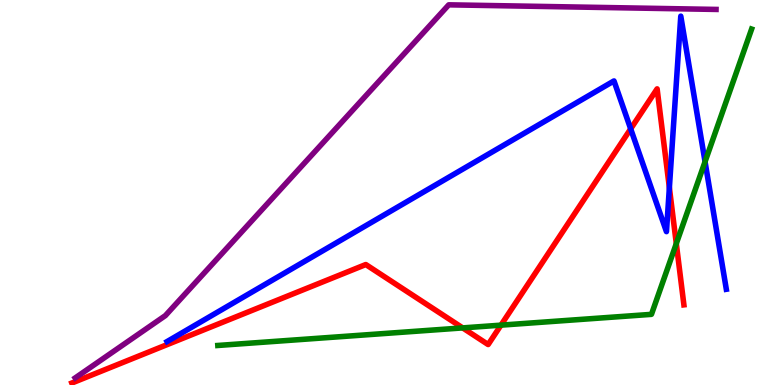[{'lines': ['blue', 'red'], 'intersections': [{'x': 8.14, 'y': 6.65}, {'x': 8.64, 'y': 5.12}]}, {'lines': ['green', 'red'], 'intersections': [{'x': 5.97, 'y': 1.48}, {'x': 6.46, 'y': 1.55}, {'x': 8.73, 'y': 3.67}]}, {'lines': ['purple', 'red'], 'intersections': []}, {'lines': ['blue', 'green'], 'intersections': [{'x': 9.1, 'y': 5.8}]}, {'lines': ['blue', 'purple'], 'intersections': []}, {'lines': ['green', 'purple'], 'intersections': []}]